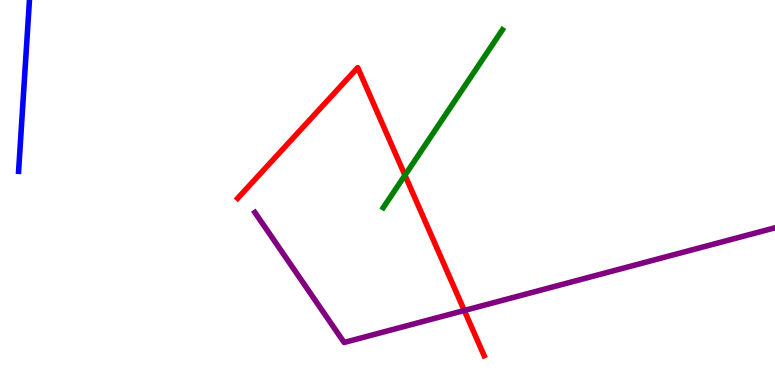[{'lines': ['blue', 'red'], 'intersections': []}, {'lines': ['green', 'red'], 'intersections': [{'x': 5.23, 'y': 5.45}]}, {'lines': ['purple', 'red'], 'intersections': [{'x': 5.99, 'y': 1.94}]}, {'lines': ['blue', 'green'], 'intersections': []}, {'lines': ['blue', 'purple'], 'intersections': []}, {'lines': ['green', 'purple'], 'intersections': []}]